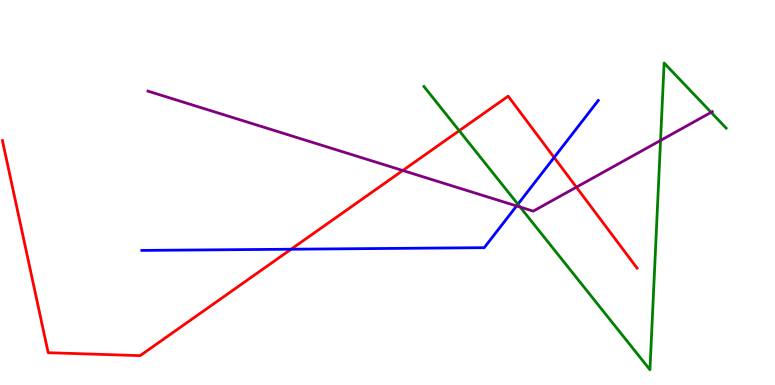[{'lines': ['blue', 'red'], 'intersections': [{'x': 3.76, 'y': 3.53}, {'x': 7.15, 'y': 5.91}]}, {'lines': ['green', 'red'], 'intersections': [{'x': 5.93, 'y': 6.61}]}, {'lines': ['purple', 'red'], 'intersections': [{'x': 5.2, 'y': 5.57}, {'x': 7.44, 'y': 5.14}]}, {'lines': ['blue', 'green'], 'intersections': [{'x': 6.68, 'y': 4.7}]}, {'lines': ['blue', 'purple'], 'intersections': [{'x': 6.67, 'y': 4.65}]}, {'lines': ['green', 'purple'], 'intersections': [{'x': 6.71, 'y': 4.62}, {'x': 8.52, 'y': 6.35}, {'x': 9.18, 'y': 7.08}]}]